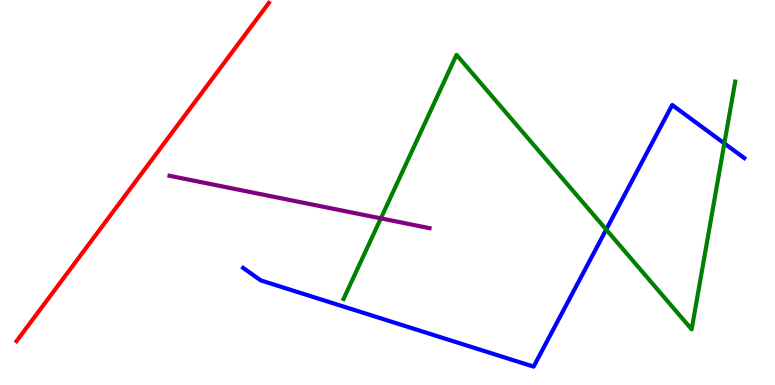[{'lines': ['blue', 'red'], 'intersections': []}, {'lines': ['green', 'red'], 'intersections': []}, {'lines': ['purple', 'red'], 'intersections': []}, {'lines': ['blue', 'green'], 'intersections': [{'x': 7.82, 'y': 4.04}, {'x': 9.35, 'y': 6.28}]}, {'lines': ['blue', 'purple'], 'intersections': []}, {'lines': ['green', 'purple'], 'intersections': [{'x': 4.91, 'y': 4.33}]}]